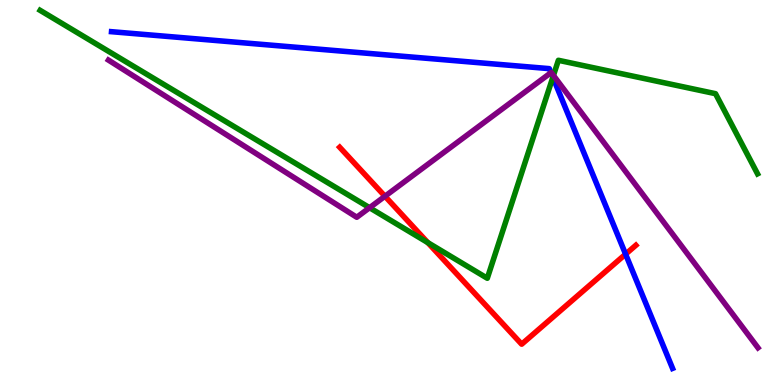[{'lines': ['blue', 'red'], 'intersections': [{'x': 8.07, 'y': 3.4}]}, {'lines': ['green', 'red'], 'intersections': [{'x': 5.52, 'y': 3.7}]}, {'lines': ['purple', 'red'], 'intersections': [{'x': 4.97, 'y': 4.9}]}, {'lines': ['blue', 'green'], 'intersections': [{'x': 7.13, 'y': 7.99}]}, {'lines': ['blue', 'purple'], 'intersections': [{'x': 7.11, 'y': 8.11}]}, {'lines': ['green', 'purple'], 'intersections': [{'x': 4.77, 'y': 4.6}, {'x': 7.14, 'y': 8.04}]}]